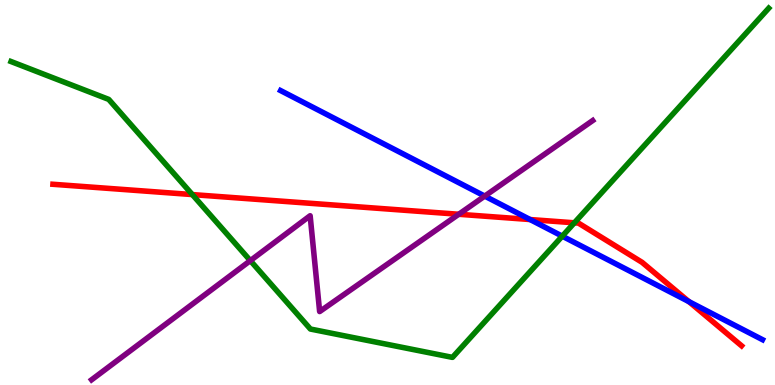[{'lines': ['blue', 'red'], 'intersections': [{'x': 6.84, 'y': 4.3}, {'x': 8.89, 'y': 2.17}]}, {'lines': ['green', 'red'], 'intersections': [{'x': 2.48, 'y': 4.95}, {'x': 7.41, 'y': 4.21}]}, {'lines': ['purple', 'red'], 'intersections': [{'x': 5.92, 'y': 4.43}]}, {'lines': ['blue', 'green'], 'intersections': [{'x': 7.25, 'y': 3.87}]}, {'lines': ['blue', 'purple'], 'intersections': [{'x': 6.25, 'y': 4.91}]}, {'lines': ['green', 'purple'], 'intersections': [{'x': 3.23, 'y': 3.23}]}]